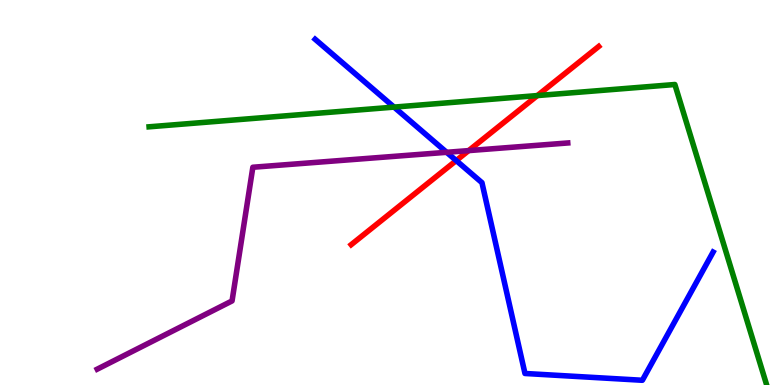[{'lines': ['blue', 'red'], 'intersections': [{'x': 5.89, 'y': 5.83}]}, {'lines': ['green', 'red'], 'intersections': [{'x': 6.93, 'y': 7.52}]}, {'lines': ['purple', 'red'], 'intersections': [{'x': 6.05, 'y': 6.09}]}, {'lines': ['blue', 'green'], 'intersections': [{'x': 5.08, 'y': 7.22}]}, {'lines': ['blue', 'purple'], 'intersections': [{'x': 5.76, 'y': 6.04}]}, {'lines': ['green', 'purple'], 'intersections': []}]